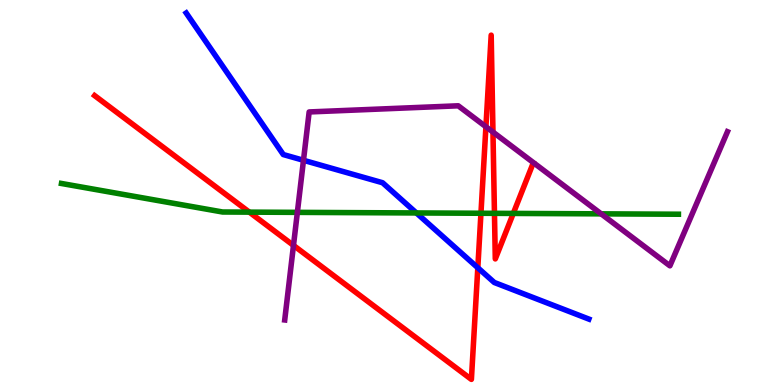[{'lines': ['blue', 'red'], 'intersections': [{'x': 6.17, 'y': 3.04}]}, {'lines': ['green', 'red'], 'intersections': [{'x': 3.22, 'y': 4.49}, {'x': 6.21, 'y': 4.46}, {'x': 6.38, 'y': 4.46}, {'x': 6.62, 'y': 4.46}]}, {'lines': ['purple', 'red'], 'intersections': [{'x': 3.79, 'y': 3.63}, {'x': 6.27, 'y': 6.71}, {'x': 6.36, 'y': 6.57}]}, {'lines': ['blue', 'green'], 'intersections': [{'x': 5.37, 'y': 4.47}]}, {'lines': ['blue', 'purple'], 'intersections': [{'x': 3.92, 'y': 5.84}]}, {'lines': ['green', 'purple'], 'intersections': [{'x': 3.84, 'y': 4.48}, {'x': 7.76, 'y': 4.45}]}]